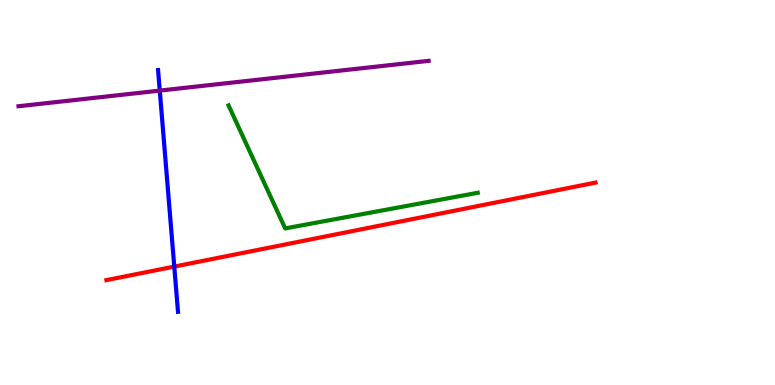[{'lines': ['blue', 'red'], 'intersections': [{'x': 2.25, 'y': 3.08}]}, {'lines': ['green', 'red'], 'intersections': []}, {'lines': ['purple', 'red'], 'intersections': []}, {'lines': ['blue', 'green'], 'intersections': []}, {'lines': ['blue', 'purple'], 'intersections': [{'x': 2.06, 'y': 7.65}]}, {'lines': ['green', 'purple'], 'intersections': []}]